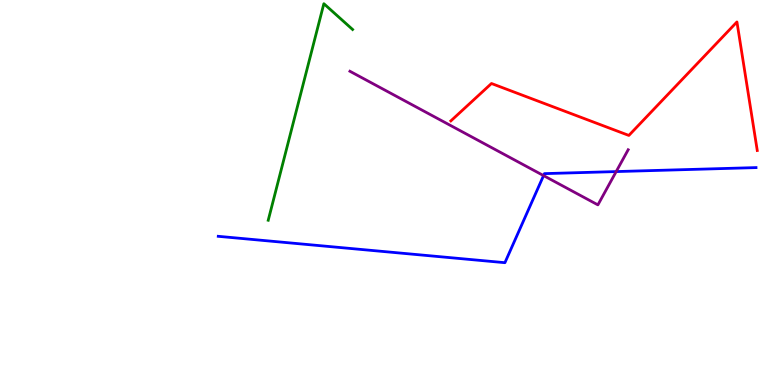[{'lines': ['blue', 'red'], 'intersections': []}, {'lines': ['green', 'red'], 'intersections': []}, {'lines': ['purple', 'red'], 'intersections': []}, {'lines': ['blue', 'green'], 'intersections': []}, {'lines': ['blue', 'purple'], 'intersections': [{'x': 7.01, 'y': 5.44}, {'x': 7.95, 'y': 5.54}]}, {'lines': ['green', 'purple'], 'intersections': []}]